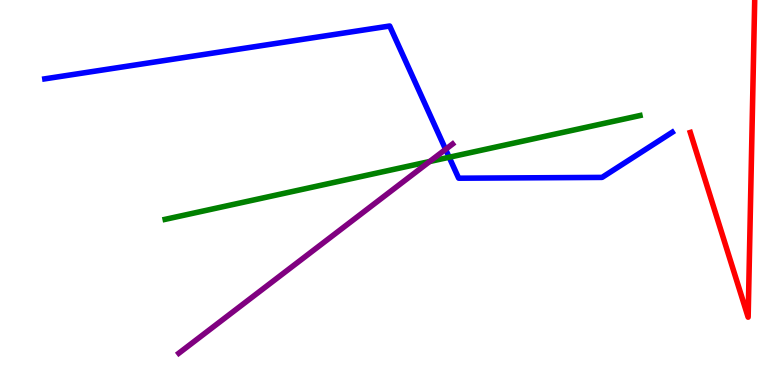[{'lines': ['blue', 'red'], 'intersections': []}, {'lines': ['green', 'red'], 'intersections': []}, {'lines': ['purple', 'red'], 'intersections': []}, {'lines': ['blue', 'green'], 'intersections': [{'x': 5.8, 'y': 5.92}]}, {'lines': ['blue', 'purple'], 'intersections': [{'x': 5.75, 'y': 6.12}]}, {'lines': ['green', 'purple'], 'intersections': [{'x': 5.54, 'y': 5.8}]}]